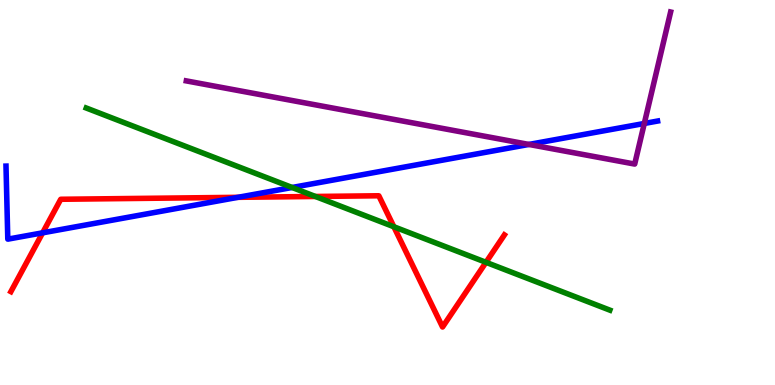[{'lines': ['blue', 'red'], 'intersections': [{'x': 0.55, 'y': 3.95}, {'x': 3.07, 'y': 4.87}]}, {'lines': ['green', 'red'], 'intersections': [{'x': 4.07, 'y': 4.9}, {'x': 5.08, 'y': 4.11}, {'x': 6.27, 'y': 3.19}]}, {'lines': ['purple', 'red'], 'intersections': []}, {'lines': ['blue', 'green'], 'intersections': [{'x': 3.77, 'y': 5.13}]}, {'lines': ['blue', 'purple'], 'intersections': [{'x': 6.82, 'y': 6.25}, {'x': 8.31, 'y': 6.79}]}, {'lines': ['green', 'purple'], 'intersections': []}]